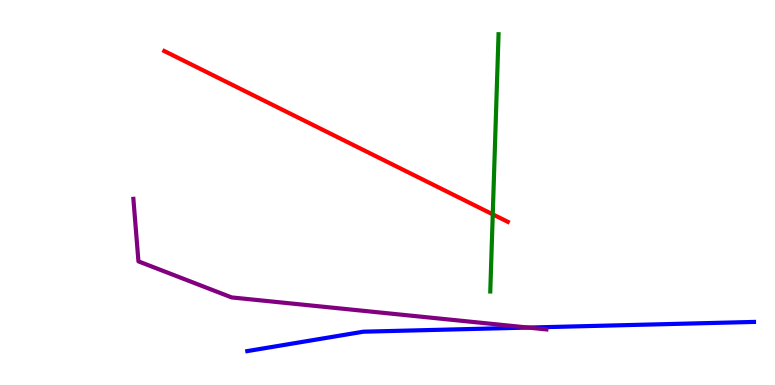[{'lines': ['blue', 'red'], 'intersections': []}, {'lines': ['green', 'red'], 'intersections': [{'x': 6.36, 'y': 4.43}]}, {'lines': ['purple', 'red'], 'intersections': []}, {'lines': ['blue', 'green'], 'intersections': []}, {'lines': ['blue', 'purple'], 'intersections': [{'x': 6.82, 'y': 1.49}]}, {'lines': ['green', 'purple'], 'intersections': []}]